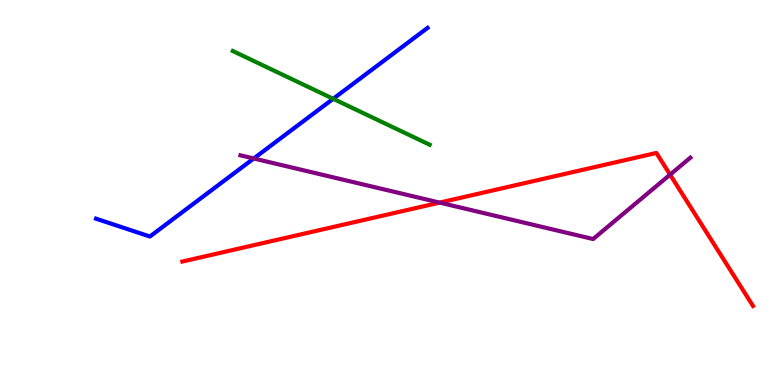[{'lines': ['blue', 'red'], 'intersections': []}, {'lines': ['green', 'red'], 'intersections': []}, {'lines': ['purple', 'red'], 'intersections': [{'x': 5.67, 'y': 4.74}, {'x': 8.65, 'y': 5.46}]}, {'lines': ['blue', 'green'], 'intersections': [{'x': 4.3, 'y': 7.43}]}, {'lines': ['blue', 'purple'], 'intersections': [{'x': 3.27, 'y': 5.88}]}, {'lines': ['green', 'purple'], 'intersections': []}]